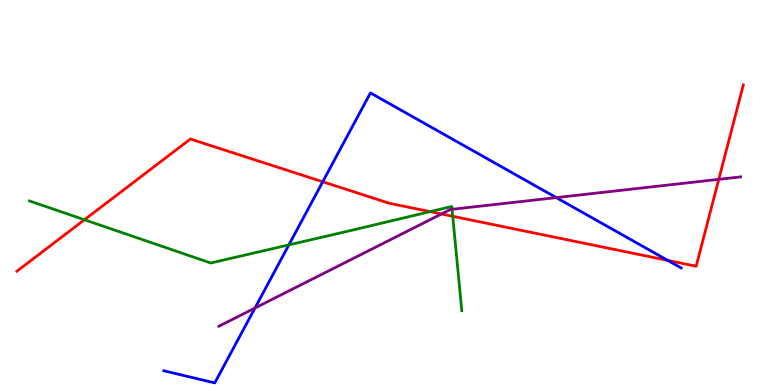[{'lines': ['blue', 'red'], 'intersections': [{'x': 4.16, 'y': 5.28}, {'x': 8.62, 'y': 3.24}]}, {'lines': ['green', 'red'], 'intersections': [{'x': 1.09, 'y': 4.29}, {'x': 5.55, 'y': 4.5}, {'x': 5.84, 'y': 4.38}]}, {'lines': ['purple', 'red'], 'intersections': [{'x': 5.7, 'y': 4.44}, {'x': 9.27, 'y': 5.34}]}, {'lines': ['blue', 'green'], 'intersections': [{'x': 3.73, 'y': 3.64}]}, {'lines': ['blue', 'purple'], 'intersections': [{'x': 3.29, 'y': 2.0}, {'x': 7.18, 'y': 4.87}]}, {'lines': ['green', 'purple'], 'intersections': [{'x': 5.83, 'y': 4.56}]}]